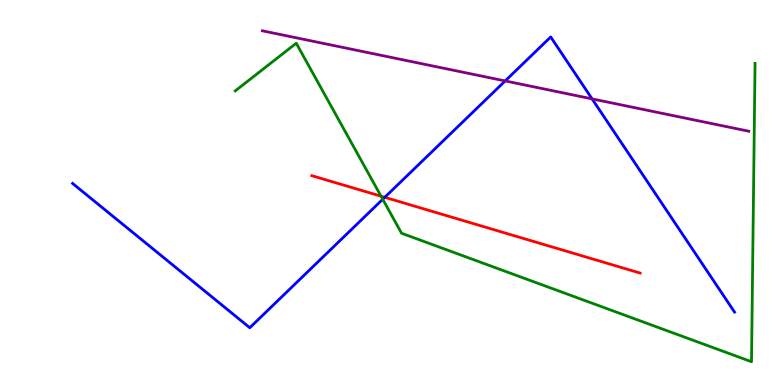[{'lines': ['blue', 'red'], 'intersections': [{'x': 4.96, 'y': 4.88}]}, {'lines': ['green', 'red'], 'intersections': [{'x': 4.92, 'y': 4.9}]}, {'lines': ['purple', 'red'], 'intersections': []}, {'lines': ['blue', 'green'], 'intersections': [{'x': 4.94, 'y': 4.82}]}, {'lines': ['blue', 'purple'], 'intersections': [{'x': 6.52, 'y': 7.9}, {'x': 7.64, 'y': 7.43}]}, {'lines': ['green', 'purple'], 'intersections': []}]